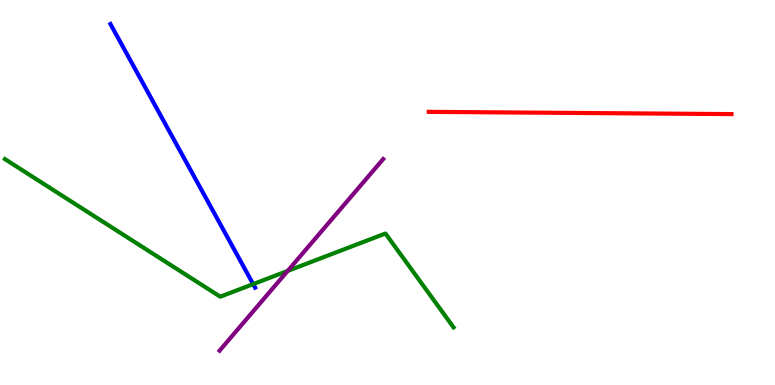[{'lines': ['blue', 'red'], 'intersections': []}, {'lines': ['green', 'red'], 'intersections': []}, {'lines': ['purple', 'red'], 'intersections': []}, {'lines': ['blue', 'green'], 'intersections': [{'x': 3.27, 'y': 2.62}]}, {'lines': ['blue', 'purple'], 'intersections': []}, {'lines': ['green', 'purple'], 'intersections': [{'x': 3.71, 'y': 2.96}]}]